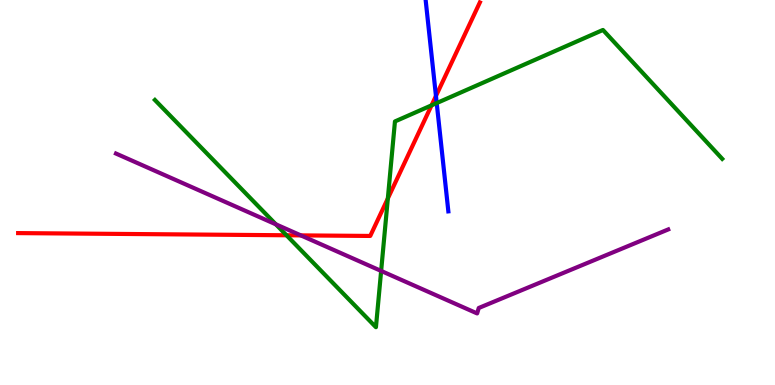[{'lines': ['blue', 'red'], 'intersections': [{'x': 5.63, 'y': 7.51}]}, {'lines': ['green', 'red'], 'intersections': [{'x': 3.7, 'y': 3.89}, {'x': 5.0, 'y': 4.85}, {'x': 5.57, 'y': 7.26}]}, {'lines': ['purple', 'red'], 'intersections': [{'x': 3.88, 'y': 3.89}]}, {'lines': ['blue', 'green'], 'intersections': [{'x': 5.64, 'y': 7.32}]}, {'lines': ['blue', 'purple'], 'intersections': []}, {'lines': ['green', 'purple'], 'intersections': [{'x': 3.56, 'y': 4.17}, {'x': 4.92, 'y': 2.96}]}]